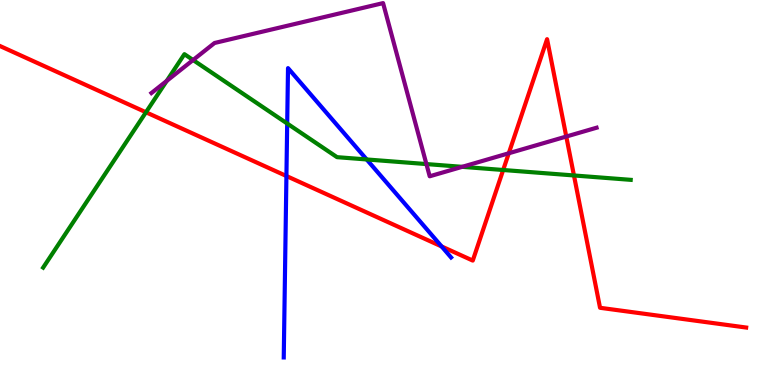[{'lines': ['blue', 'red'], 'intersections': [{'x': 3.7, 'y': 5.43}, {'x': 5.7, 'y': 3.6}]}, {'lines': ['green', 'red'], 'intersections': [{'x': 1.88, 'y': 7.08}, {'x': 6.49, 'y': 5.58}, {'x': 7.41, 'y': 5.44}]}, {'lines': ['purple', 'red'], 'intersections': [{'x': 6.56, 'y': 6.02}, {'x': 7.31, 'y': 6.45}]}, {'lines': ['blue', 'green'], 'intersections': [{'x': 3.71, 'y': 6.79}, {'x': 4.73, 'y': 5.86}]}, {'lines': ['blue', 'purple'], 'intersections': []}, {'lines': ['green', 'purple'], 'intersections': [{'x': 2.15, 'y': 7.9}, {'x': 2.49, 'y': 8.44}, {'x': 5.5, 'y': 5.74}, {'x': 5.96, 'y': 5.67}]}]